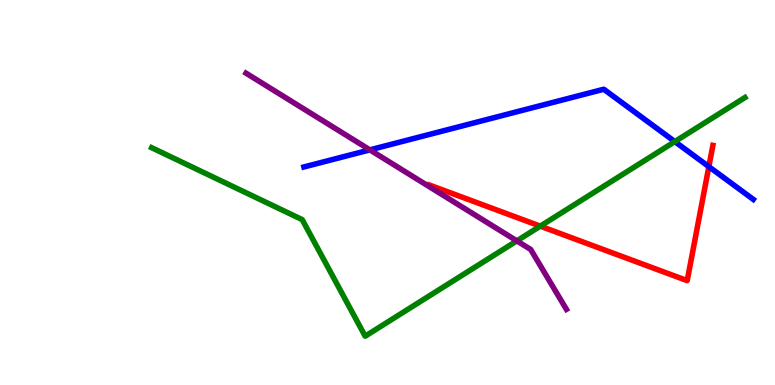[{'lines': ['blue', 'red'], 'intersections': [{'x': 9.15, 'y': 5.67}]}, {'lines': ['green', 'red'], 'intersections': [{'x': 6.97, 'y': 4.13}]}, {'lines': ['purple', 'red'], 'intersections': []}, {'lines': ['blue', 'green'], 'intersections': [{'x': 8.71, 'y': 6.32}]}, {'lines': ['blue', 'purple'], 'intersections': [{'x': 4.77, 'y': 6.11}]}, {'lines': ['green', 'purple'], 'intersections': [{'x': 6.67, 'y': 3.74}]}]